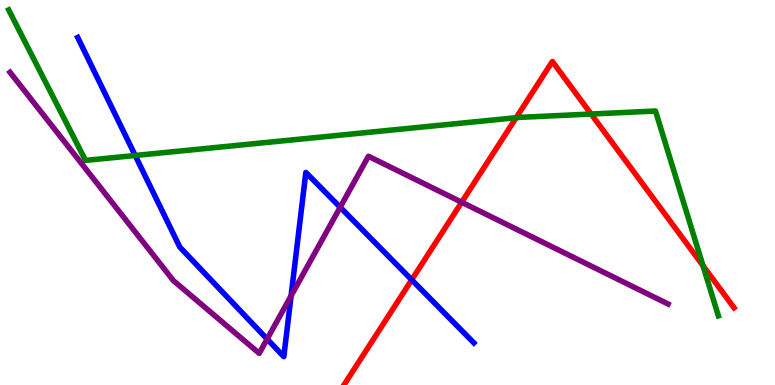[{'lines': ['blue', 'red'], 'intersections': [{'x': 5.31, 'y': 2.73}]}, {'lines': ['green', 'red'], 'intersections': [{'x': 6.66, 'y': 6.94}, {'x': 7.63, 'y': 7.04}, {'x': 9.07, 'y': 3.1}]}, {'lines': ['purple', 'red'], 'intersections': [{'x': 5.96, 'y': 4.75}]}, {'lines': ['blue', 'green'], 'intersections': [{'x': 1.74, 'y': 5.96}]}, {'lines': ['blue', 'purple'], 'intersections': [{'x': 3.45, 'y': 1.19}, {'x': 3.76, 'y': 2.32}, {'x': 4.39, 'y': 4.62}]}, {'lines': ['green', 'purple'], 'intersections': []}]